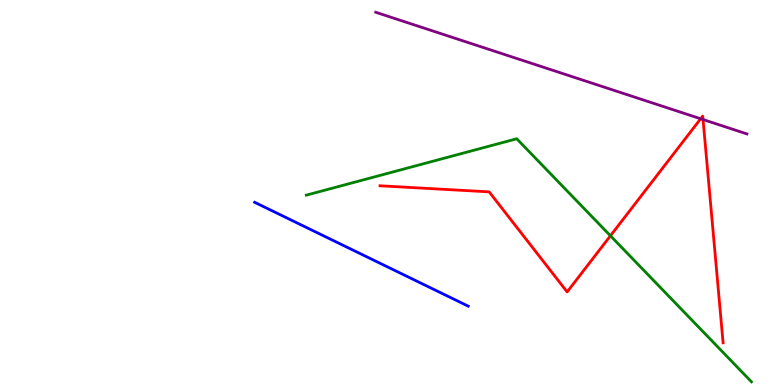[{'lines': ['blue', 'red'], 'intersections': []}, {'lines': ['green', 'red'], 'intersections': [{'x': 7.88, 'y': 3.88}]}, {'lines': ['purple', 'red'], 'intersections': [{'x': 9.04, 'y': 6.92}, {'x': 9.07, 'y': 6.9}]}, {'lines': ['blue', 'green'], 'intersections': []}, {'lines': ['blue', 'purple'], 'intersections': []}, {'lines': ['green', 'purple'], 'intersections': []}]